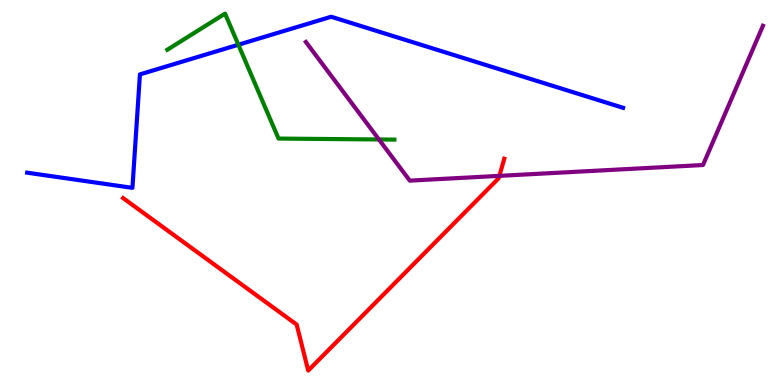[{'lines': ['blue', 'red'], 'intersections': []}, {'lines': ['green', 'red'], 'intersections': []}, {'lines': ['purple', 'red'], 'intersections': [{'x': 6.44, 'y': 5.43}]}, {'lines': ['blue', 'green'], 'intersections': [{'x': 3.08, 'y': 8.84}]}, {'lines': ['blue', 'purple'], 'intersections': []}, {'lines': ['green', 'purple'], 'intersections': [{'x': 4.89, 'y': 6.38}]}]